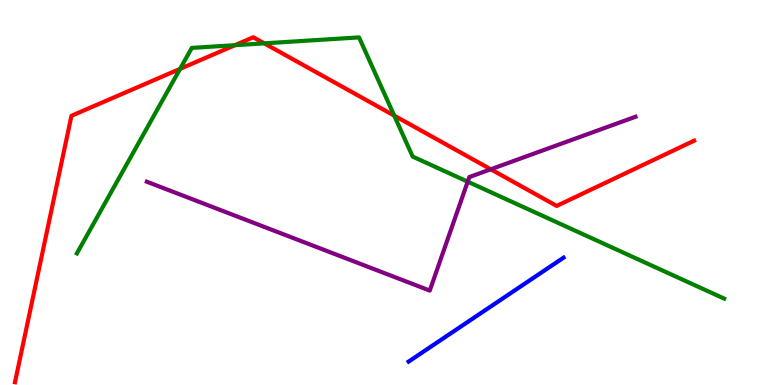[{'lines': ['blue', 'red'], 'intersections': []}, {'lines': ['green', 'red'], 'intersections': [{'x': 2.32, 'y': 8.21}, {'x': 3.03, 'y': 8.83}, {'x': 3.41, 'y': 8.87}, {'x': 5.09, 'y': 7.0}]}, {'lines': ['purple', 'red'], 'intersections': [{'x': 6.33, 'y': 5.6}]}, {'lines': ['blue', 'green'], 'intersections': []}, {'lines': ['blue', 'purple'], 'intersections': []}, {'lines': ['green', 'purple'], 'intersections': [{'x': 6.03, 'y': 5.28}]}]